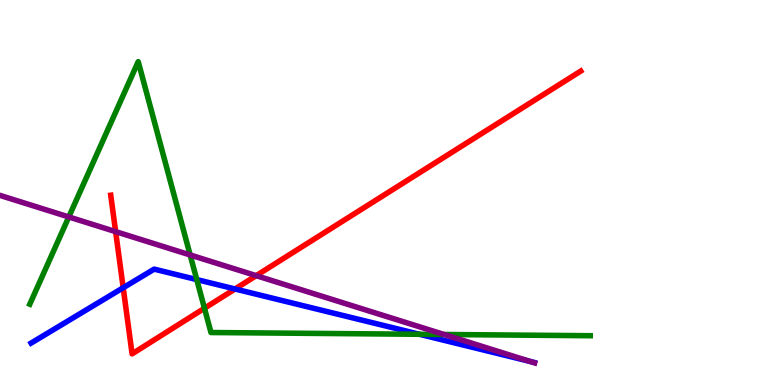[{'lines': ['blue', 'red'], 'intersections': [{'x': 1.59, 'y': 2.53}, {'x': 3.03, 'y': 2.49}]}, {'lines': ['green', 'red'], 'intersections': [{'x': 2.64, 'y': 1.99}]}, {'lines': ['purple', 'red'], 'intersections': [{'x': 1.49, 'y': 3.98}, {'x': 3.31, 'y': 2.84}]}, {'lines': ['blue', 'green'], 'intersections': [{'x': 2.54, 'y': 2.74}, {'x': 5.41, 'y': 1.32}]}, {'lines': ['blue', 'purple'], 'intersections': [{'x': 6.84, 'y': 0.611}]}, {'lines': ['green', 'purple'], 'intersections': [{'x': 0.888, 'y': 4.36}, {'x': 2.45, 'y': 3.38}, {'x': 5.73, 'y': 1.31}]}]